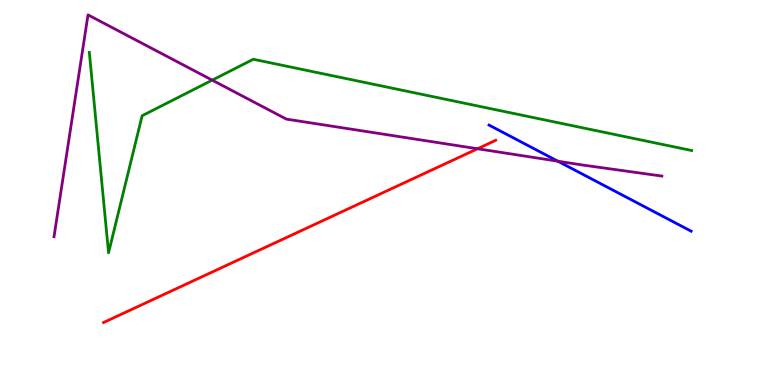[{'lines': ['blue', 'red'], 'intersections': []}, {'lines': ['green', 'red'], 'intersections': []}, {'lines': ['purple', 'red'], 'intersections': [{'x': 6.16, 'y': 6.14}]}, {'lines': ['blue', 'green'], 'intersections': []}, {'lines': ['blue', 'purple'], 'intersections': [{'x': 7.2, 'y': 5.81}]}, {'lines': ['green', 'purple'], 'intersections': [{'x': 2.74, 'y': 7.92}]}]